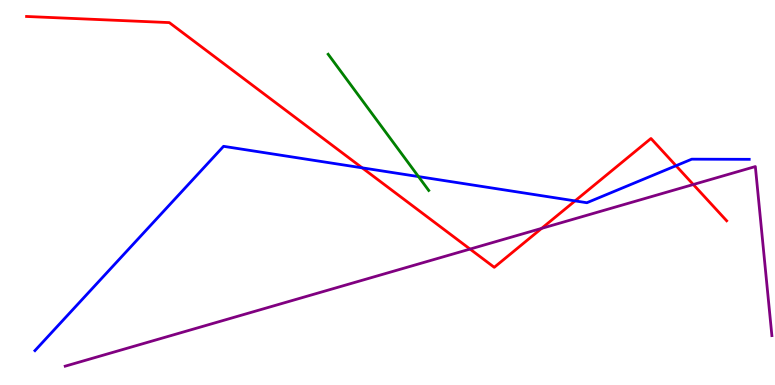[{'lines': ['blue', 'red'], 'intersections': [{'x': 4.67, 'y': 5.64}, {'x': 7.42, 'y': 4.78}, {'x': 8.72, 'y': 5.7}]}, {'lines': ['green', 'red'], 'intersections': []}, {'lines': ['purple', 'red'], 'intersections': [{'x': 6.07, 'y': 3.53}, {'x': 6.99, 'y': 4.07}, {'x': 8.95, 'y': 5.21}]}, {'lines': ['blue', 'green'], 'intersections': [{'x': 5.4, 'y': 5.41}]}, {'lines': ['blue', 'purple'], 'intersections': []}, {'lines': ['green', 'purple'], 'intersections': []}]